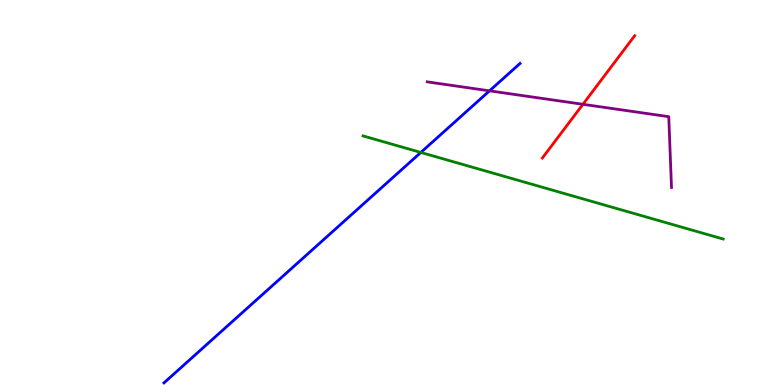[{'lines': ['blue', 'red'], 'intersections': []}, {'lines': ['green', 'red'], 'intersections': []}, {'lines': ['purple', 'red'], 'intersections': [{'x': 7.52, 'y': 7.29}]}, {'lines': ['blue', 'green'], 'intersections': [{'x': 5.43, 'y': 6.04}]}, {'lines': ['blue', 'purple'], 'intersections': [{'x': 6.32, 'y': 7.64}]}, {'lines': ['green', 'purple'], 'intersections': []}]